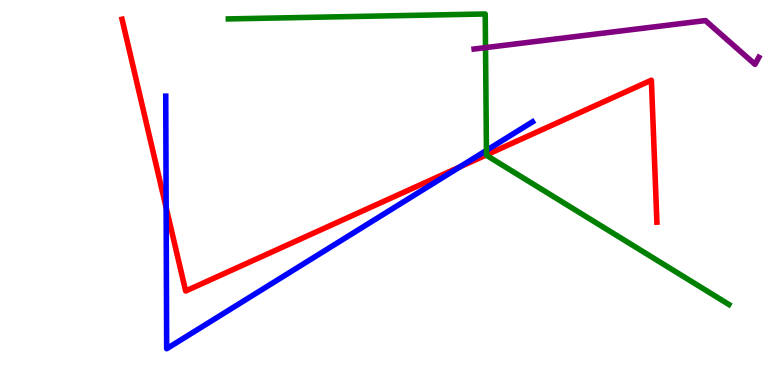[{'lines': ['blue', 'red'], 'intersections': [{'x': 2.14, 'y': 4.61}, {'x': 5.93, 'y': 5.66}]}, {'lines': ['green', 'red'], 'intersections': [{'x': 6.28, 'y': 5.98}]}, {'lines': ['purple', 'red'], 'intersections': []}, {'lines': ['blue', 'green'], 'intersections': [{'x': 6.28, 'y': 6.09}]}, {'lines': ['blue', 'purple'], 'intersections': []}, {'lines': ['green', 'purple'], 'intersections': [{'x': 6.26, 'y': 8.76}]}]